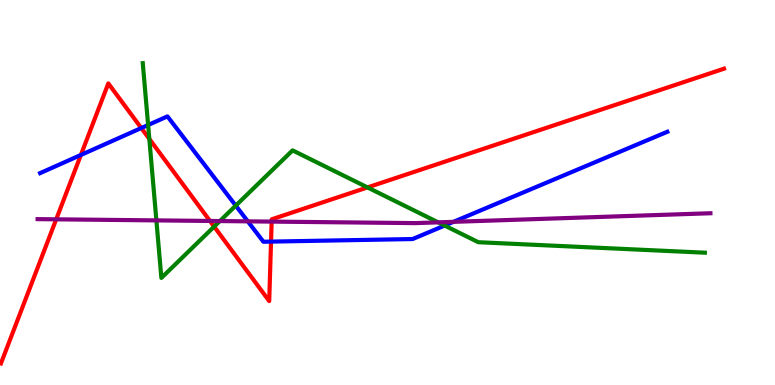[{'lines': ['blue', 'red'], 'intersections': [{'x': 1.04, 'y': 5.98}, {'x': 1.82, 'y': 6.67}, {'x': 3.5, 'y': 3.72}]}, {'lines': ['green', 'red'], 'intersections': [{'x': 1.93, 'y': 6.39}, {'x': 2.76, 'y': 4.11}, {'x': 4.74, 'y': 5.13}]}, {'lines': ['purple', 'red'], 'intersections': [{'x': 0.725, 'y': 4.3}, {'x': 2.71, 'y': 4.26}, {'x': 3.51, 'y': 4.24}]}, {'lines': ['blue', 'green'], 'intersections': [{'x': 1.91, 'y': 6.75}, {'x': 3.04, 'y': 4.66}, {'x': 5.74, 'y': 4.14}]}, {'lines': ['blue', 'purple'], 'intersections': [{'x': 3.2, 'y': 4.25}, {'x': 5.85, 'y': 4.24}]}, {'lines': ['green', 'purple'], 'intersections': [{'x': 2.02, 'y': 4.28}, {'x': 2.84, 'y': 4.26}, {'x': 5.65, 'y': 4.22}]}]